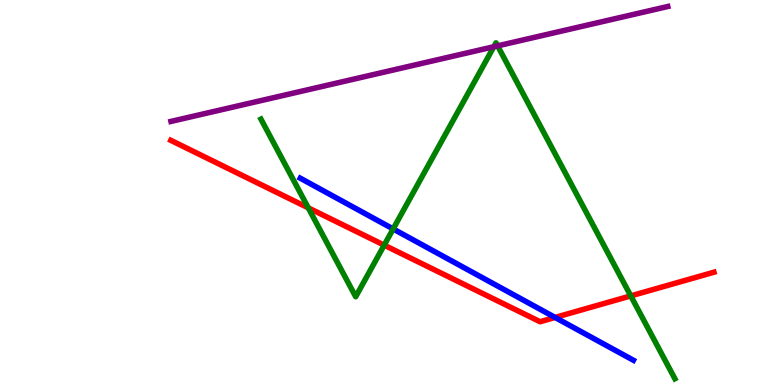[{'lines': ['blue', 'red'], 'intersections': [{'x': 7.16, 'y': 1.75}]}, {'lines': ['green', 'red'], 'intersections': [{'x': 3.98, 'y': 4.6}, {'x': 4.96, 'y': 3.63}, {'x': 8.14, 'y': 2.31}]}, {'lines': ['purple', 'red'], 'intersections': []}, {'lines': ['blue', 'green'], 'intersections': [{'x': 5.07, 'y': 4.05}]}, {'lines': ['blue', 'purple'], 'intersections': []}, {'lines': ['green', 'purple'], 'intersections': [{'x': 6.37, 'y': 8.79}, {'x': 6.42, 'y': 8.81}]}]